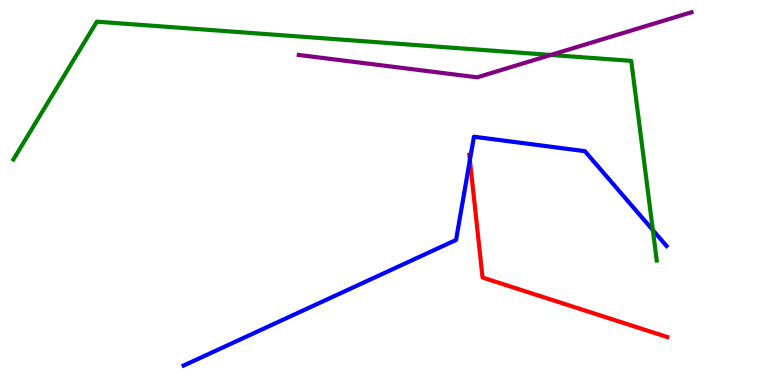[{'lines': ['blue', 'red'], 'intersections': [{'x': 6.06, 'y': 5.84}]}, {'lines': ['green', 'red'], 'intersections': []}, {'lines': ['purple', 'red'], 'intersections': []}, {'lines': ['blue', 'green'], 'intersections': [{'x': 8.42, 'y': 4.02}]}, {'lines': ['blue', 'purple'], 'intersections': []}, {'lines': ['green', 'purple'], 'intersections': [{'x': 7.11, 'y': 8.57}]}]